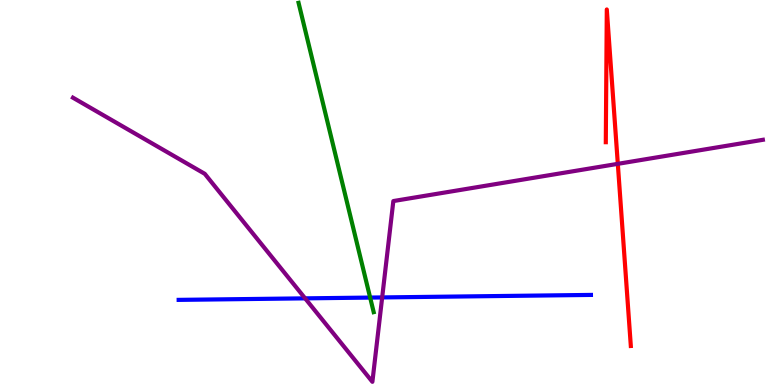[{'lines': ['blue', 'red'], 'intersections': []}, {'lines': ['green', 'red'], 'intersections': []}, {'lines': ['purple', 'red'], 'intersections': [{'x': 7.97, 'y': 5.74}]}, {'lines': ['blue', 'green'], 'intersections': [{'x': 4.78, 'y': 2.27}]}, {'lines': ['blue', 'purple'], 'intersections': [{'x': 3.94, 'y': 2.25}, {'x': 4.93, 'y': 2.27}]}, {'lines': ['green', 'purple'], 'intersections': []}]